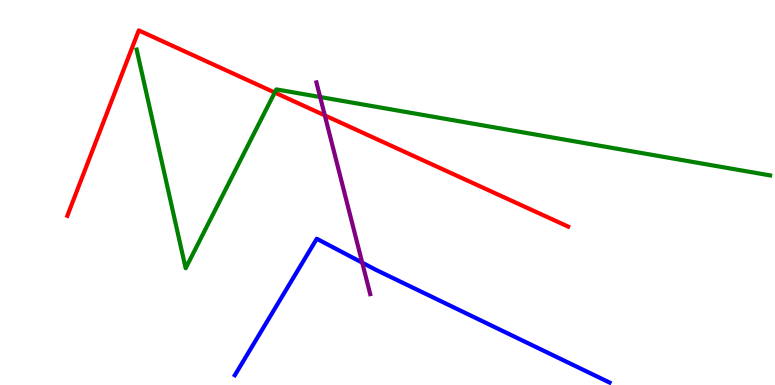[{'lines': ['blue', 'red'], 'intersections': []}, {'lines': ['green', 'red'], 'intersections': [{'x': 3.55, 'y': 7.6}]}, {'lines': ['purple', 'red'], 'intersections': [{'x': 4.19, 'y': 7.0}]}, {'lines': ['blue', 'green'], 'intersections': []}, {'lines': ['blue', 'purple'], 'intersections': [{'x': 4.67, 'y': 3.18}]}, {'lines': ['green', 'purple'], 'intersections': [{'x': 4.13, 'y': 7.48}]}]